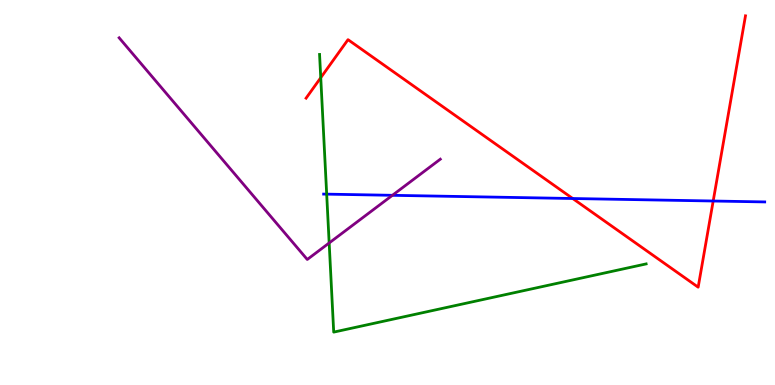[{'lines': ['blue', 'red'], 'intersections': [{'x': 7.39, 'y': 4.84}, {'x': 9.2, 'y': 4.78}]}, {'lines': ['green', 'red'], 'intersections': [{'x': 4.14, 'y': 7.98}]}, {'lines': ['purple', 'red'], 'intersections': []}, {'lines': ['blue', 'green'], 'intersections': [{'x': 4.22, 'y': 4.96}]}, {'lines': ['blue', 'purple'], 'intersections': [{'x': 5.06, 'y': 4.93}]}, {'lines': ['green', 'purple'], 'intersections': [{'x': 4.25, 'y': 3.69}]}]